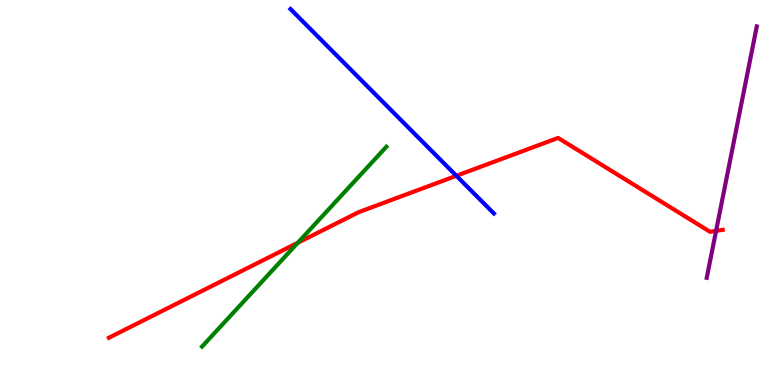[{'lines': ['blue', 'red'], 'intersections': [{'x': 5.89, 'y': 5.43}]}, {'lines': ['green', 'red'], 'intersections': [{'x': 3.84, 'y': 3.69}]}, {'lines': ['purple', 'red'], 'intersections': [{'x': 9.24, 'y': 4.0}]}, {'lines': ['blue', 'green'], 'intersections': []}, {'lines': ['blue', 'purple'], 'intersections': []}, {'lines': ['green', 'purple'], 'intersections': []}]